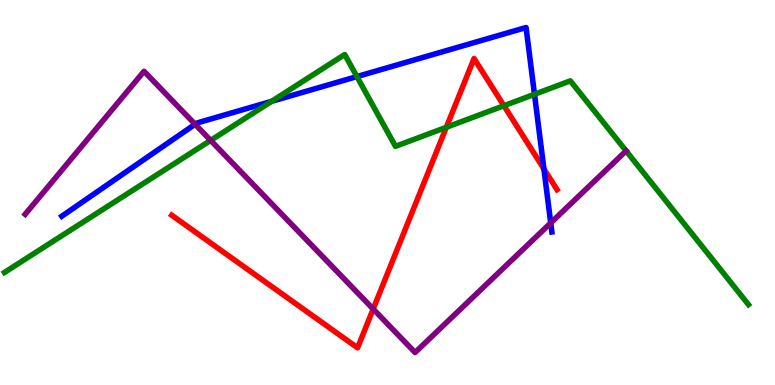[{'lines': ['blue', 'red'], 'intersections': [{'x': 7.02, 'y': 5.61}]}, {'lines': ['green', 'red'], 'intersections': [{'x': 5.76, 'y': 6.69}, {'x': 6.5, 'y': 7.25}]}, {'lines': ['purple', 'red'], 'intersections': [{'x': 4.82, 'y': 1.97}]}, {'lines': ['blue', 'green'], 'intersections': [{'x': 3.51, 'y': 7.37}, {'x': 4.61, 'y': 8.01}, {'x': 6.9, 'y': 7.55}]}, {'lines': ['blue', 'purple'], 'intersections': [{'x': 2.52, 'y': 6.77}, {'x': 7.11, 'y': 4.21}]}, {'lines': ['green', 'purple'], 'intersections': [{'x': 2.72, 'y': 6.35}, {'x': 8.08, 'y': 6.08}]}]